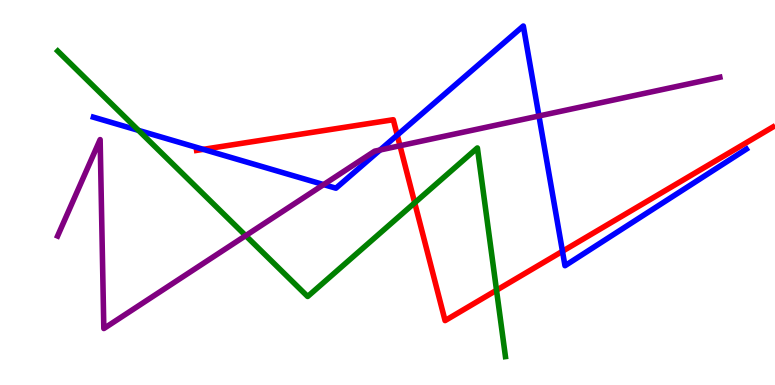[{'lines': ['blue', 'red'], 'intersections': [{'x': 2.62, 'y': 6.12}, {'x': 5.13, 'y': 6.49}, {'x': 7.26, 'y': 3.47}]}, {'lines': ['green', 'red'], 'intersections': [{'x': 5.35, 'y': 4.73}, {'x': 6.41, 'y': 2.46}]}, {'lines': ['purple', 'red'], 'intersections': [{'x': 5.16, 'y': 6.21}]}, {'lines': ['blue', 'green'], 'intersections': [{'x': 1.79, 'y': 6.61}]}, {'lines': ['blue', 'purple'], 'intersections': [{'x': 4.18, 'y': 5.21}, {'x': 4.9, 'y': 6.1}, {'x': 6.95, 'y': 6.99}]}, {'lines': ['green', 'purple'], 'intersections': [{'x': 3.17, 'y': 3.88}]}]